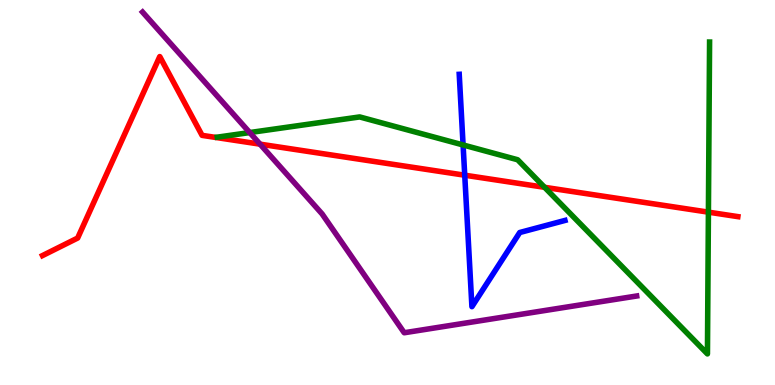[{'lines': ['blue', 'red'], 'intersections': [{'x': 6.0, 'y': 5.45}]}, {'lines': ['green', 'red'], 'intersections': [{'x': 7.03, 'y': 5.13}, {'x': 9.14, 'y': 4.49}]}, {'lines': ['purple', 'red'], 'intersections': [{'x': 3.36, 'y': 6.26}]}, {'lines': ['blue', 'green'], 'intersections': [{'x': 5.98, 'y': 6.23}]}, {'lines': ['blue', 'purple'], 'intersections': []}, {'lines': ['green', 'purple'], 'intersections': [{'x': 3.22, 'y': 6.56}]}]